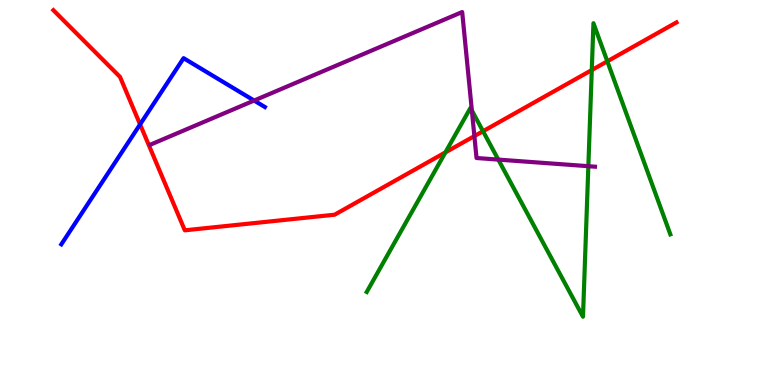[{'lines': ['blue', 'red'], 'intersections': [{'x': 1.81, 'y': 6.77}]}, {'lines': ['green', 'red'], 'intersections': [{'x': 5.75, 'y': 6.04}, {'x': 6.23, 'y': 6.59}, {'x': 7.64, 'y': 8.18}, {'x': 7.84, 'y': 8.41}]}, {'lines': ['purple', 'red'], 'intersections': [{'x': 6.12, 'y': 6.47}]}, {'lines': ['blue', 'green'], 'intersections': []}, {'lines': ['blue', 'purple'], 'intersections': [{'x': 3.28, 'y': 7.39}]}, {'lines': ['green', 'purple'], 'intersections': [{'x': 6.09, 'y': 7.13}, {'x': 6.43, 'y': 5.85}, {'x': 7.59, 'y': 5.68}]}]